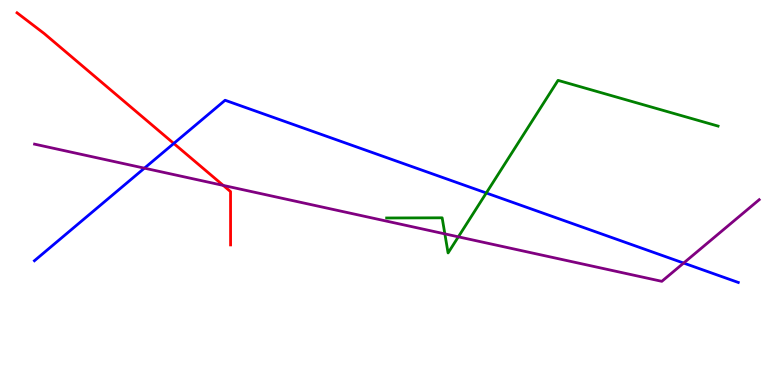[{'lines': ['blue', 'red'], 'intersections': [{'x': 2.24, 'y': 6.27}]}, {'lines': ['green', 'red'], 'intersections': []}, {'lines': ['purple', 'red'], 'intersections': [{'x': 2.88, 'y': 5.18}]}, {'lines': ['blue', 'green'], 'intersections': [{'x': 6.27, 'y': 4.99}]}, {'lines': ['blue', 'purple'], 'intersections': [{'x': 1.86, 'y': 5.63}, {'x': 8.82, 'y': 3.17}]}, {'lines': ['green', 'purple'], 'intersections': [{'x': 5.74, 'y': 3.93}, {'x': 5.91, 'y': 3.85}]}]